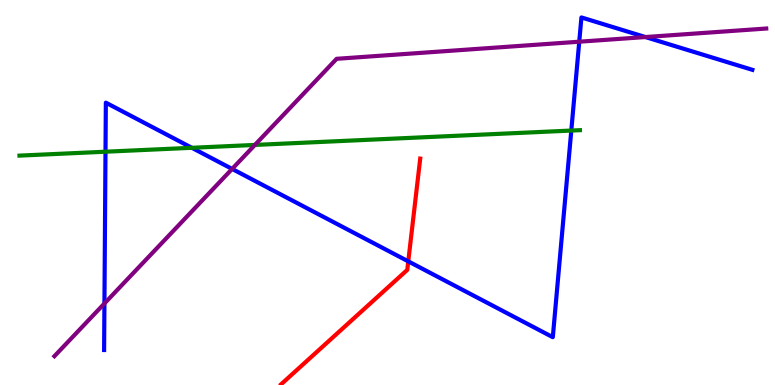[{'lines': ['blue', 'red'], 'intersections': [{'x': 5.27, 'y': 3.21}]}, {'lines': ['green', 'red'], 'intersections': []}, {'lines': ['purple', 'red'], 'intersections': []}, {'lines': ['blue', 'green'], 'intersections': [{'x': 1.36, 'y': 6.06}, {'x': 2.48, 'y': 6.16}, {'x': 7.37, 'y': 6.61}]}, {'lines': ['blue', 'purple'], 'intersections': [{'x': 1.35, 'y': 2.12}, {'x': 3.0, 'y': 5.61}, {'x': 7.47, 'y': 8.92}, {'x': 8.33, 'y': 9.04}]}, {'lines': ['green', 'purple'], 'intersections': [{'x': 3.29, 'y': 6.24}]}]